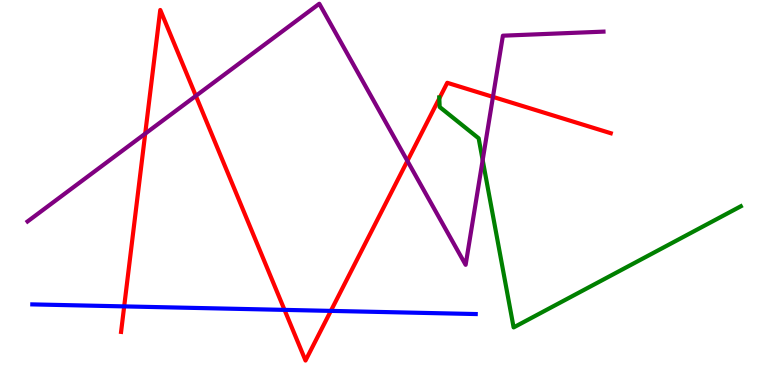[{'lines': ['blue', 'red'], 'intersections': [{'x': 1.6, 'y': 2.04}, {'x': 3.67, 'y': 1.95}, {'x': 4.27, 'y': 1.92}]}, {'lines': ['green', 'red'], 'intersections': [{'x': 5.67, 'y': 7.44}]}, {'lines': ['purple', 'red'], 'intersections': [{'x': 1.87, 'y': 6.53}, {'x': 2.53, 'y': 7.51}, {'x': 5.26, 'y': 5.82}, {'x': 6.36, 'y': 7.48}]}, {'lines': ['blue', 'green'], 'intersections': []}, {'lines': ['blue', 'purple'], 'intersections': []}, {'lines': ['green', 'purple'], 'intersections': [{'x': 6.23, 'y': 5.84}]}]